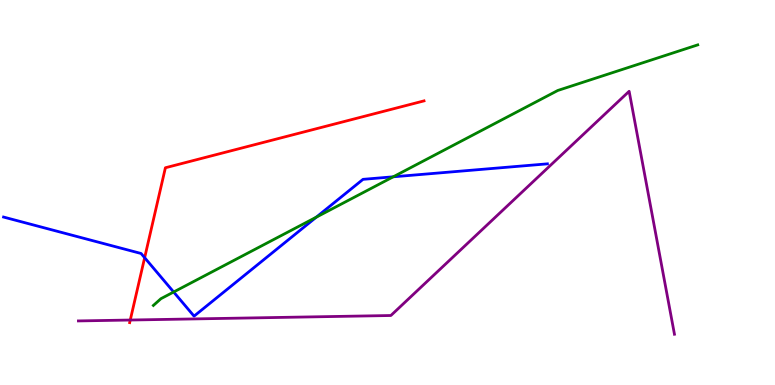[{'lines': ['blue', 'red'], 'intersections': [{'x': 1.87, 'y': 3.31}]}, {'lines': ['green', 'red'], 'intersections': []}, {'lines': ['purple', 'red'], 'intersections': [{'x': 1.68, 'y': 1.69}]}, {'lines': ['blue', 'green'], 'intersections': [{'x': 2.24, 'y': 2.42}, {'x': 4.08, 'y': 4.36}, {'x': 5.07, 'y': 5.41}]}, {'lines': ['blue', 'purple'], 'intersections': []}, {'lines': ['green', 'purple'], 'intersections': []}]